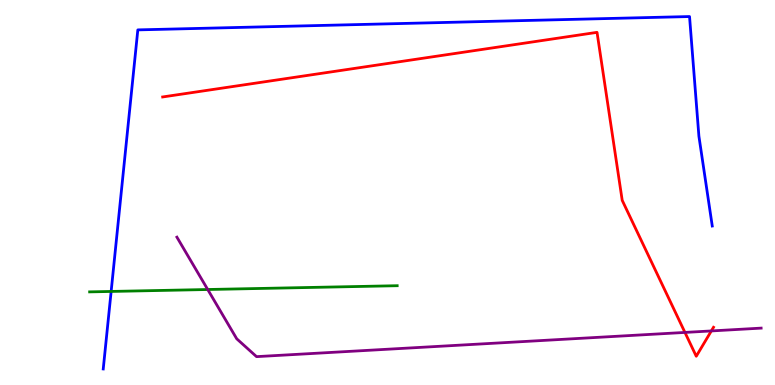[{'lines': ['blue', 'red'], 'intersections': []}, {'lines': ['green', 'red'], 'intersections': []}, {'lines': ['purple', 'red'], 'intersections': [{'x': 8.84, 'y': 1.37}, {'x': 9.18, 'y': 1.4}]}, {'lines': ['blue', 'green'], 'intersections': [{'x': 1.43, 'y': 2.43}]}, {'lines': ['blue', 'purple'], 'intersections': []}, {'lines': ['green', 'purple'], 'intersections': [{'x': 2.68, 'y': 2.48}]}]